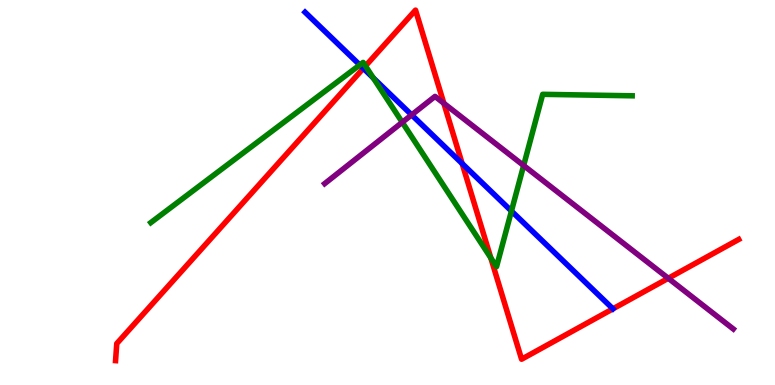[{'lines': ['blue', 'red'], 'intersections': [{'x': 4.69, 'y': 8.22}, {'x': 5.96, 'y': 5.75}]}, {'lines': ['green', 'red'], 'intersections': [{'x': 4.72, 'y': 8.29}, {'x': 6.33, 'y': 3.3}]}, {'lines': ['purple', 'red'], 'intersections': [{'x': 5.73, 'y': 7.32}, {'x': 8.62, 'y': 2.77}]}, {'lines': ['blue', 'green'], 'intersections': [{'x': 4.64, 'y': 8.31}, {'x': 4.82, 'y': 7.97}, {'x': 6.6, 'y': 4.52}]}, {'lines': ['blue', 'purple'], 'intersections': [{'x': 5.31, 'y': 7.02}]}, {'lines': ['green', 'purple'], 'intersections': [{'x': 5.19, 'y': 6.82}, {'x': 6.76, 'y': 5.7}]}]